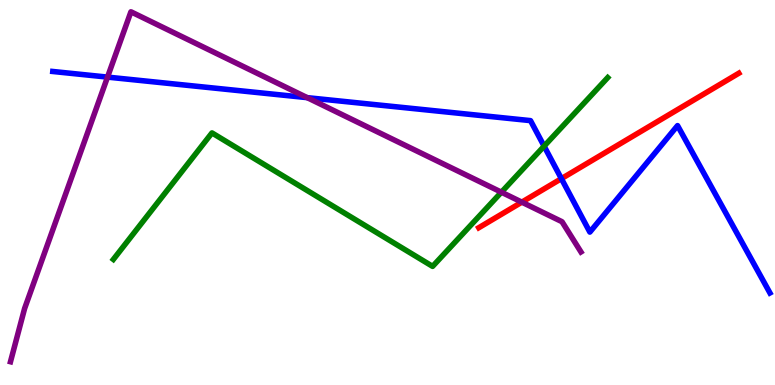[{'lines': ['blue', 'red'], 'intersections': [{'x': 7.24, 'y': 5.36}]}, {'lines': ['green', 'red'], 'intersections': []}, {'lines': ['purple', 'red'], 'intersections': [{'x': 6.73, 'y': 4.75}]}, {'lines': ['blue', 'green'], 'intersections': [{'x': 7.02, 'y': 6.2}]}, {'lines': ['blue', 'purple'], 'intersections': [{'x': 1.39, 'y': 8.0}, {'x': 3.96, 'y': 7.46}]}, {'lines': ['green', 'purple'], 'intersections': [{'x': 6.47, 'y': 5.01}]}]